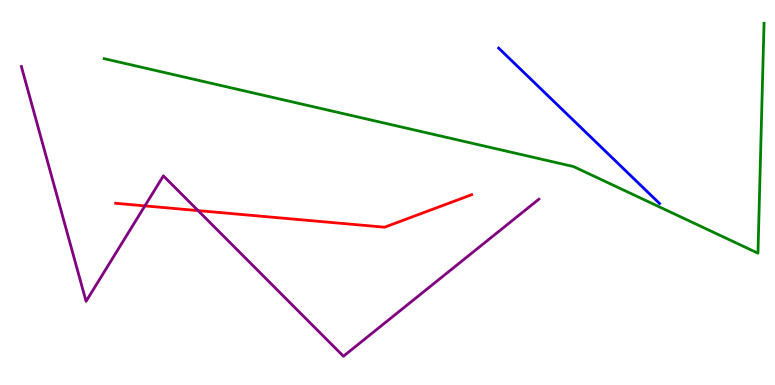[{'lines': ['blue', 'red'], 'intersections': []}, {'lines': ['green', 'red'], 'intersections': []}, {'lines': ['purple', 'red'], 'intersections': [{'x': 1.87, 'y': 4.65}, {'x': 2.56, 'y': 4.53}]}, {'lines': ['blue', 'green'], 'intersections': []}, {'lines': ['blue', 'purple'], 'intersections': []}, {'lines': ['green', 'purple'], 'intersections': []}]